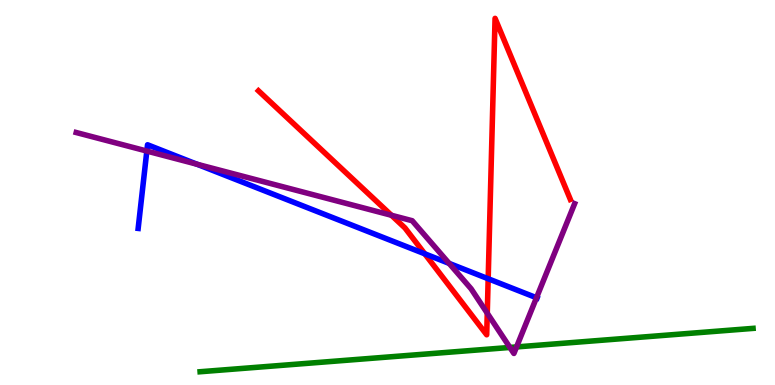[{'lines': ['blue', 'red'], 'intersections': [{'x': 5.48, 'y': 3.41}, {'x': 6.3, 'y': 2.76}]}, {'lines': ['green', 'red'], 'intersections': []}, {'lines': ['purple', 'red'], 'intersections': [{'x': 5.05, 'y': 4.41}, {'x': 6.29, 'y': 1.86}]}, {'lines': ['blue', 'green'], 'intersections': []}, {'lines': ['blue', 'purple'], 'intersections': [{'x': 1.89, 'y': 6.08}, {'x': 2.54, 'y': 5.73}, {'x': 5.8, 'y': 3.16}, {'x': 6.92, 'y': 2.27}]}, {'lines': ['green', 'purple'], 'intersections': [{'x': 6.58, 'y': 0.975}, {'x': 6.67, 'y': 0.989}]}]